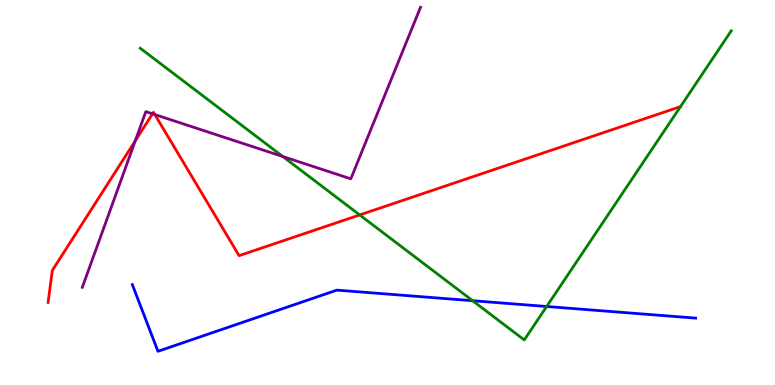[{'lines': ['blue', 'red'], 'intersections': []}, {'lines': ['green', 'red'], 'intersections': [{'x': 4.64, 'y': 4.42}]}, {'lines': ['purple', 'red'], 'intersections': [{'x': 1.75, 'y': 6.34}, {'x': 1.97, 'y': 7.04}, {'x': 2.0, 'y': 7.02}]}, {'lines': ['blue', 'green'], 'intersections': [{'x': 6.1, 'y': 2.19}, {'x': 7.05, 'y': 2.04}]}, {'lines': ['blue', 'purple'], 'intersections': []}, {'lines': ['green', 'purple'], 'intersections': [{'x': 3.65, 'y': 5.93}]}]